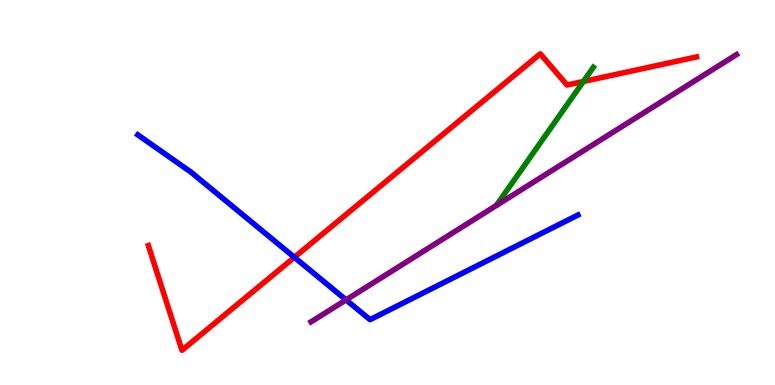[{'lines': ['blue', 'red'], 'intersections': [{'x': 3.8, 'y': 3.32}]}, {'lines': ['green', 'red'], 'intersections': [{'x': 7.53, 'y': 7.88}]}, {'lines': ['purple', 'red'], 'intersections': []}, {'lines': ['blue', 'green'], 'intersections': []}, {'lines': ['blue', 'purple'], 'intersections': [{'x': 4.47, 'y': 2.21}]}, {'lines': ['green', 'purple'], 'intersections': []}]